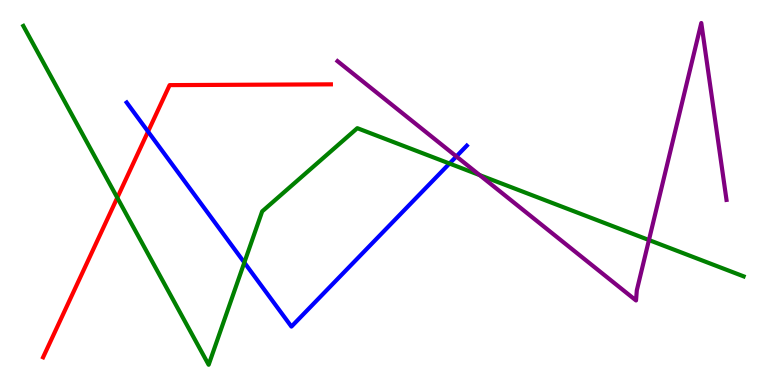[{'lines': ['blue', 'red'], 'intersections': [{'x': 1.91, 'y': 6.58}]}, {'lines': ['green', 'red'], 'intersections': [{'x': 1.51, 'y': 4.86}]}, {'lines': ['purple', 'red'], 'intersections': []}, {'lines': ['blue', 'green'], 'intersections': [{'x': 3.15, 'y': 3.18}, {'x': 5.8, 'y': 5.75}]}, {'lines': ['blue', 'purple'], 'intersections': [{'x': 5.89, 'y': 5.94}]}, {'lines': ['green', 'purple'], 'intersections': [{'x': 6.19, 'y': 5.45}, {'x': 8.37, 'y': 3.77}]}]